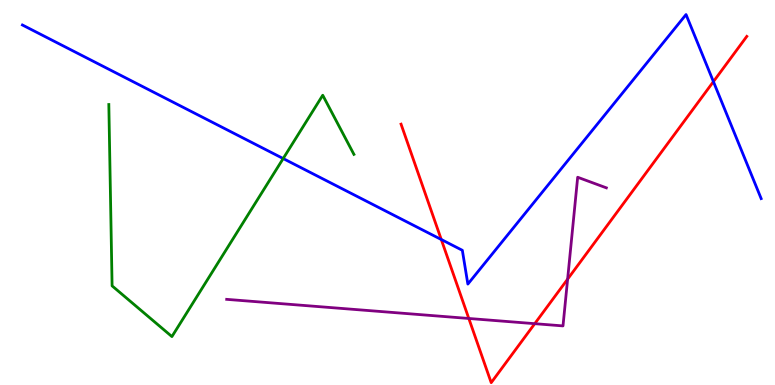[{'lines': ['blue', 'red'], 'intersections': [{'x': 5.69, 'y': 3.78}, {'x': 9.21, 'y': 7.88}]}, {'lines': ['green', 'red'], 'intersections': []}, {'lines': ['purple', 'red'], 'intersections': [{'x': 6.05, 'y': 1.73}, {'x': 6.9, 'y': 1.59}, {'x': 7.32, 'y': 2.75}]}, {'lines': ['blue', 'green'], 'intersections': [{'x': 3.65, 'y': 5.88}]}, {'lines': ['blue', 'purple'], 'intersections': []}, {'lines': ['green', 'purple'], 'intersections': []}]